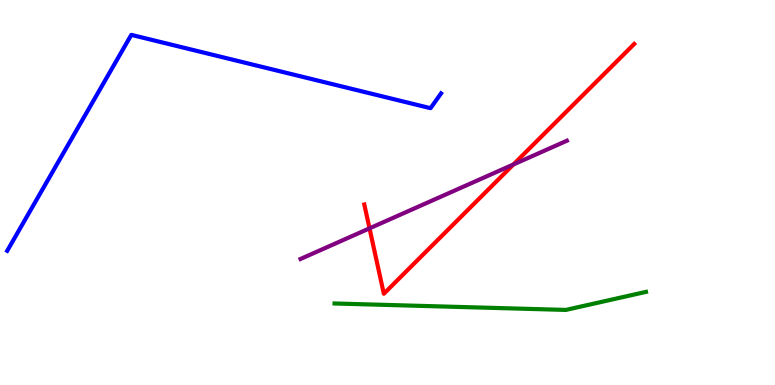[{'lines': ['blue', 'red'], 'intersections': []}, {'lines': ['green', 'red'], 'intersections': []}, {'lines': ['purple', 'red'], 'intersections': [{'x': 4.77, 'y': 4.07}, {'x': 6.62, 'y': 5.73}]}, {'lines': ['blue', 'green'], 'intersections': []}, {'lines': ['blue', 'purple'], 'intersections': []}, {'lines': ['green', 'purple'], 'intersections': []}]